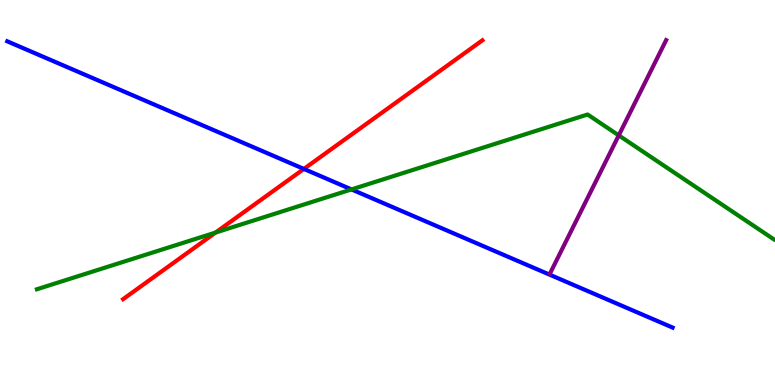[{'lines': ['blue', 'red'], 'intersections': [{'x': 3.92, 'y': 5.61}]}, {'lines': ['green', 'red'], 'intersections': [{'x': 2.78, 'y': 3.96}]}, {'lines': ['purple', 'red'], 'intersections': []}, {'lines': ['blue', 'green'], 'intersections': [{'x': 4.54, 'y': 5.08}]}, {'lines': ['blue', 'purple'], 'intersections': []}, {'lines': ['green', 'purple'], 'intersections': [{'x': 7.98, 'y': 6.48}]}]